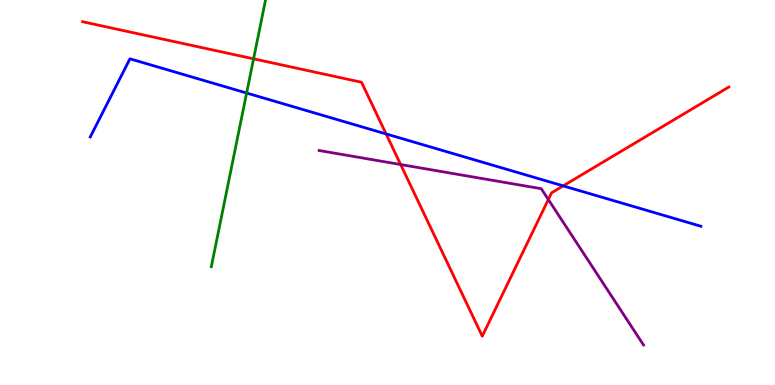[{'lines': ['blue', 'red'], 'intersections': [{'x': 4.98, 'y': 6.52}, {'x': 7.27, 'y': 5.17}]}, {'lines': ['green', 'red'], 'intersections': [{'x': 3.27, 'y': 8.47}]}, {'lines': ['purple', 'red'], 'intersections': [{'x': 5.17, 'y': 5.73}, {'x': 7.08, 'y': 4.82}]}, {'lines': ['blue', 'green'], 'intersections': [{'x': 3.18, 'y': 7.58}]}, {'lines': ['blue', 'purple'], 'intersections': []}, {'lines': ['green', 'purple'], 'intersections': []}]